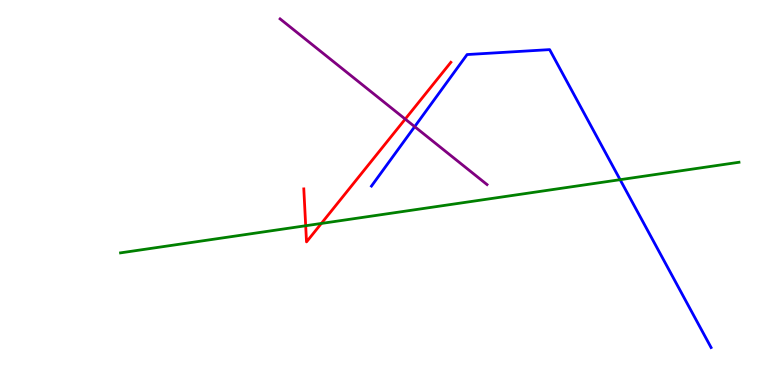[{'lines': ['blue', 'red'], 'intersections': []}, {'lines': ['green', 'red'], 'intersections': [{'x': 3.94, 'y': 4.14}, {'x': 4.15, 'y': 4.2}]}, {'lines': ['purple', 'red'], 'intersections': [{'x': 5.23, 'y': 6.91}]}, {'lines': ['blue', 'green'], 'intersections': [{'x': 8.0, 'y': 5.33}]}, {'lines': ['blue', 'purple'], 'intersections': [{'x': 5.35, 'y': 6.71}]}, {'lines': ['green', 'purple'], 'intersections': []}]